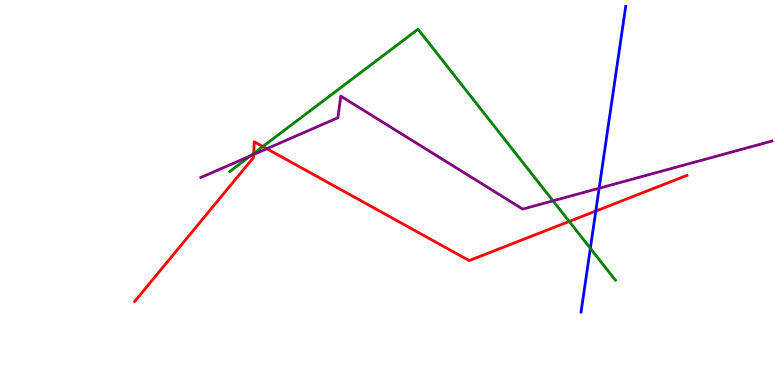[{'lines': ['blue', 'red'], 'intersections': [{'x': 7.69, 'y': 4.52}]}, {'lines': ['green', 'red'], 'intersections': [{'x': 3.27, 'y': 6.02}, {'x': 3.39, 'y': 6.19}, {'x': 7.34, 'y': 4.25}]}, {'lines': ['purple', 'red'], 'intersections': [{'x': 3.27, 'y': 5.99}, {'x': 3.44, 'y': 6.14}]}, {'lines': ['blue', 'green'], 'intersections': [{'x': 7.62, 'y': 3.55}]}, {'lines': ['blue', 'purple'], 'intersections': [{'x': 7.73, 'y': 5.11}]}, {'lines': ['green', 'purple'], 'intersections': [{'x': 3.23, 'y': 5.95}, {'x': 7.14, 'y': 4.78}]}]